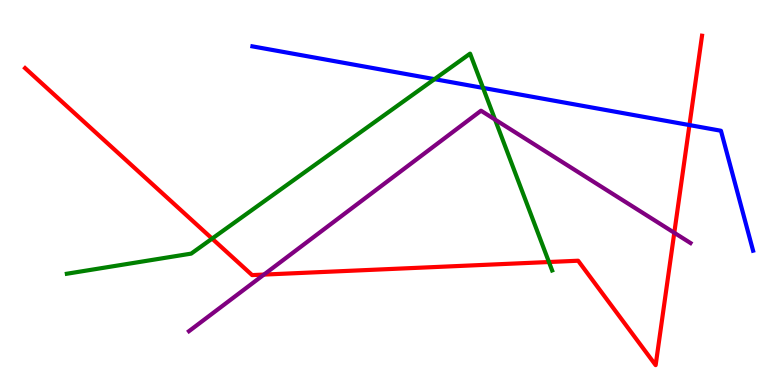[{'lines': ['blue', 'red'], 'intersections': [{'x': 8.9, 'y': 6.75}]}, {'lines': ['green', 'red'], 'intersections': [{'x': 2.74, 'y': 3.8}, {'x': 7.08, 'y': 3.19}]}, {'lines': ['purple', 'red'], 'intersections': [{'x': 3.41, 'y': 2.87}, {'x': 8.7, 'y': 3.95}]}, {'lines': ['blue', 'green'], 'intersections': [{'x': 5.61, 'y': 7.94}, {'x': 6.23, 'y': 7.72}]}, {'lines': ['blue', 'purple'], 'intersections': []}, {'lines': ['green', 'purple'], 'intersections': [{'x': 6.39, 'y': 6.89}]}]